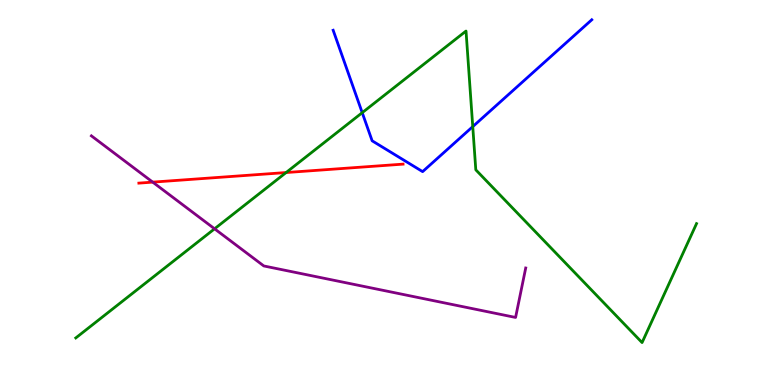[{'lines': ['blue', 'red'], 'intersections': []}, {'lines': ['green', 'red'], 'intersections': [{'x': 3.69, 'y': 5.52}]}, {'lines': ['purple', 'red'], 'intersections': [{'x': 1.97, 'y': 5.27}]}, {'lines': ['blue', 'green'], 'intersections': [{'x': 4.67, 'y': 7.07}, {'x': 6.1, 'y': 6.71}]}, {'lines': ['blue', 'purple'], 'intersections': []}, {'lines': ['green', 'purple'], 'intersections': [{'x': 2.77, 'y': 4.06}]}]